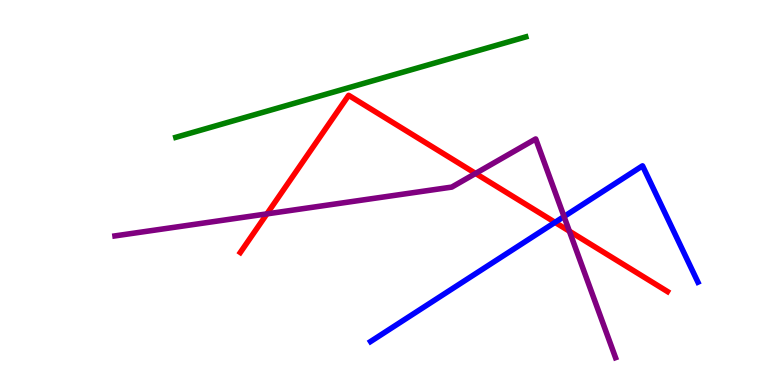[{'lines': ['blue', 'red'], 'intersections': [{'x': 7.16, 'y': 4.22}]}, {'lines': ['green', 'red'], 'intersections': []}, {'lines': ['purple', 'red'], 'intersections': [{'x': 3.44, 'y': 4.44}, {'x': 6.14, 'y': 5.5}, {'x': 7.35, 'y': 4.0}]}, {'lines': ['blue', 'green'], 'intersections': []}, {'lines': ['blue', 'purple'], 'intersections': [{'x': 7.28, 'y': 4.38}]}, {'lines': ['green', 'purple'], 'intersections': []}]